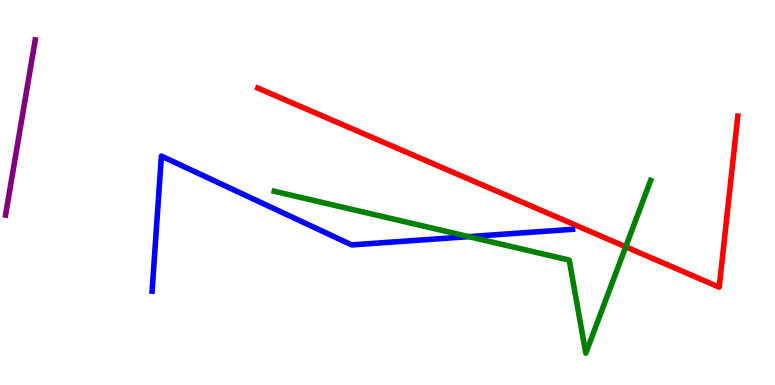[{'lines': ['blue', 'red'], 'intersections': []}, {'lines': ['green', 'red'], 'intersections': [{'x': 8.07, 'y': 3.59}]}, {'lines': ['purple', 'red'], 'intersections': []}, {'lines': ['blue', 'green'], 'intersections': [{'x': 6.05, 'y': 3.85}]}, {'lines': ['blue', 'purple'], 'intersections': []}, {'lines': ['green', 'purple'], 'intersections': []}]